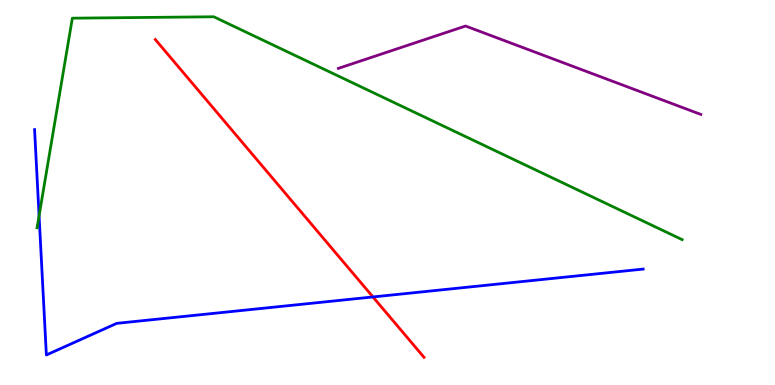[{'lines': ['blue', 'red'], 'intersections': [{'x': 4.81, 'y': 2.29}]}, {'lines': ['green', 'red'], 'intersections': []}, {'lines': ['purple', 'red'], 'intersections': []}, {'lines': ['blue', 'green'], 'intersections': [{'x': 0.504, 'y': 4.4}]}, {'lines': ['blue', 'purple'], 'intersections': []}, {'lines': ['green', 'purple'], 'intersections': []}]